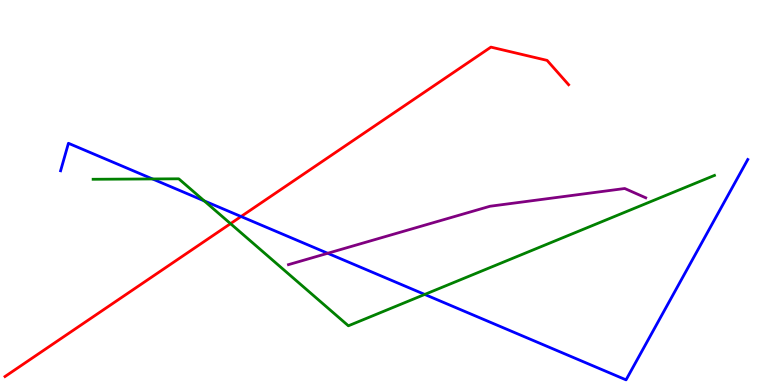[{'lines': ['blue', 'red'], 'intersections': [{'x': 3.11, 'y': 4.38}]}, {'lines': ['green', 'red'], 'intersections': [{'x': 2.97, 'y': 4.19}]}, {'lines': ['purple', 'red'], 'intersections': []}, {'lines': ['blue', 'green'], 'intersections': [{'x': 1.97, 'y': 5.35}, {'x': 2.64, 'y': 4.78}, {'x': 5.48, 'y': 2.35}]}, {'lines': ['blue', 'purple'], 'intersections': [{'x': 4.23, 'y': 3.42}]}, {'lines': ['green', 'purple'], 'intersections': []}]